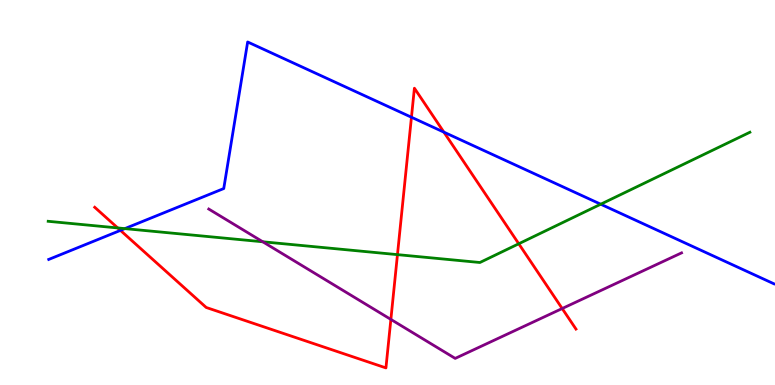[{'lines': ['blue', 'red'], 'intersections': [{'x': 1.55, 'y': 4.02}, {'x': 5.31, 'y': 6.95}, {'x': 5.73, 'y': 6.57}]}, {'lines': ['green', 'red'], 'intersections': [{'x': 1.52, 'y': 4.08}, {'x': 5.13, 'y': 3.39}, {'x': 6.69, 'y': 3.67}]}, {'lines': ['purple', 'red'], 'intersections': [{'x': 5.04, 'y': 1.7}, {'x': 7.25, 'y': 1.99}]}, {'lines': ['blue', 'green'], 'intersections': [{'x': 1.61, 'y': 4.06}, {'x': 7.75, 'y': 4.7}]}, {'lines': ['blue', 'purple'], 'intersections': []}, {'lines': ['green', 'purple'], 'intersections': [{'x': 3.39, 'y': 3.72}]}]